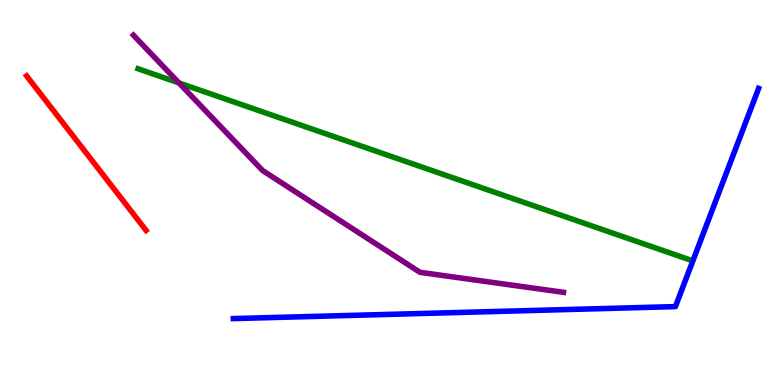[{'lines': ['blue', 'red'], 'intersections': []}, {'lines': ['green', 'red'], 'intersections': []}, {'lines': ['purple', 'red'], 'intersections': []}, {'lines': ['blue', 'green'], 'intersections': []}, {'lines': ['blue', 'purple'], 'intersections': []}, {'lines': ['green', 'purple'], 'intersections': [{'x': 2.31, 'y': 7.85}]}]